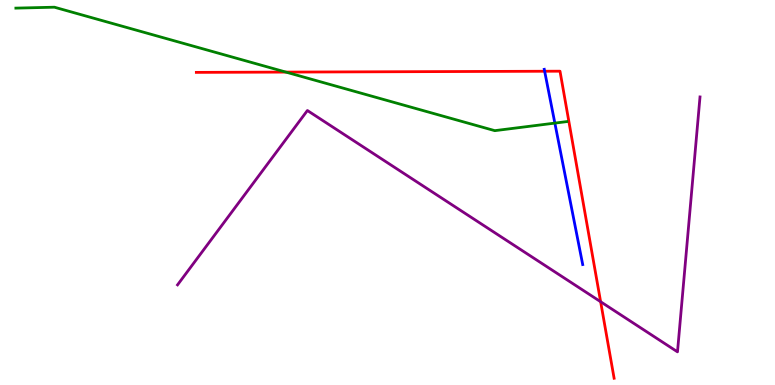[{'lines': ['blue', 'red'], 'intersections': [{'x': 7.03, 'y': 8.15}]}, {'lines': ['green', 'red'], 'intersections': [{'x': 3.69, 'y': 8.13}]}, {'lines': ['purple', 'red'], 'intersections': [{'x': 7.75, 'y': 2.16}]}, {'lines': ['blue', 'green'], 'intersections': [{'x': 7.16, 'y': 6.8}]}, {'lines': ['blue', 'purple'], 'intersections': []}, {'lines': ['green', 'purple'], 'intersections': []}]